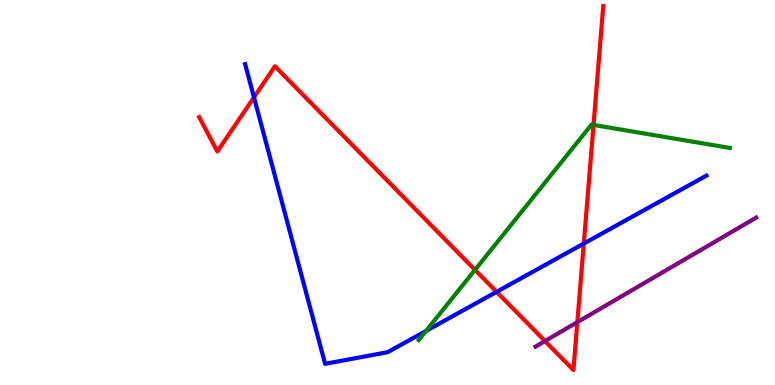[{'lines': ['blue', 'red'], 'intersections': [{'x': 3.28, 'y': 7.47}, {'x': 6.41, 'y': 2.42}, {'x': 7.53, 'y': 3.67}]}, {'lines': ['green', 'red'], 'intersections': [{'x': 6.13, 'y': 2.99}, {'x': 7.66, 'y': 6.76}]}, {'lines': ['purple', 'red'], 'intersections': [{'x': 7.03, 'y': 1.14}, {'x': 7.45, 'y': 1.63}]}, {'lines': ['blue', 'green'], 'intersections': [{'x': 5.5, 'y': 1.4}]}, {'lines': ['blue', 'purple'], 'intersections': []}, {'lines': ['green', 'purple'], 'intersections': []}]